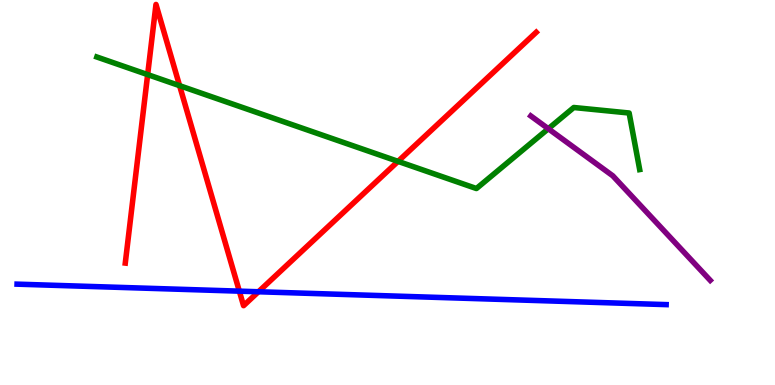[{'lines': ['blue', 'red'], 'intersections': [{'x': 3.09, 'y': 2.44}, {'x': 3.33, 'y': 2.42}]}, {'lines': ['green', 'red'], 'intersections': [{'x': 1.91, 'y': 8.06}, {'x': 2.32, 'y': 7.77}, {'x': 5.14, 'y': 5.81}]}, {'lines': ['purple', 'red'], 'intersections': []}, {'lines': ['blue', 'green'], 'intersections': []}, {'lines': ['blue', 'purple'], 'intersections': []}, {'lines': ['green', 'purple'], 'intersections': [{'x': 7.07, 'y': 6.66}]}]